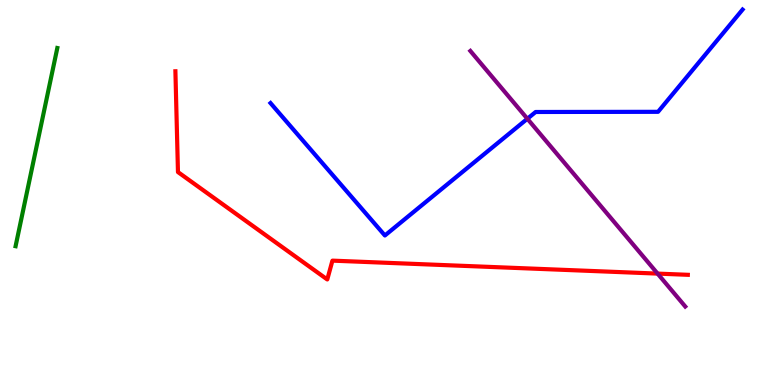[{'lines': ['blue', 'red'], 'intersections': []}, {'lines': ['green', 'red'], 'intersections': []}, {'lines': ['purple', 'red'], 'intersections': [{'x': 8.48, 'y': 2.89}]}, {'lines': ['blue', 'green'], 'intersections': []}, {'lines': ['blue', 'purple'], 'intersections': [{'x': 6.8, 'y': 6.92}]}, {'lines': ['green', 'purple'], 'intersections': []}]